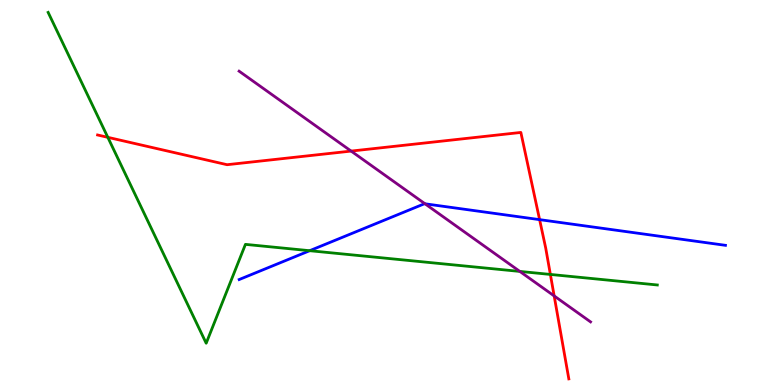[{'lines': ['blue', 'red'], 'intersections': [{'x': 6.96, 'y': 4.3}]}, {'lines': ['green', 'red'], 'intersections': [{'x': 1.39, 'y': 6.43}, {'x': 7.1, 'y': 2.87}]}, {'lines': ['purple', 'red'], 'intersections': [{'x': 4.53, 'y': 6.08}, {'x': 7.15, 'y': 2.31}]}, {'lines': ['blue', 'green'], 'intersections': [{'x': 4.0, 'y': 3.49}]}, {'lines': ['blue', 'purple'], 'intersections': [{'x': 5.48, 'y': 4.71}]}, {'lines': ['green', 'purple'], 'intersections': [{'x': 6.71, 'y': 2.95}]}]